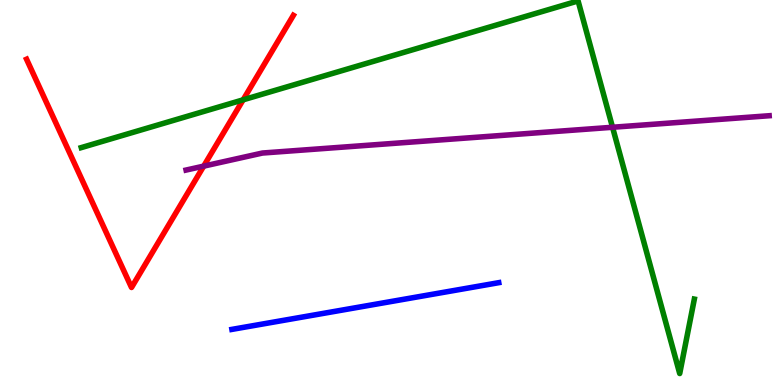[{'lines': ['blue', 'red'], 'intersections': []}, {'lines': ['green', 'red'], 'intersections': [{'x': 3.14, 'y': 7.41}]}, {'lines': ['purple', 'red'], 'intersections': [{'x': 2.63, 'y': 5.68}]}, {'lines': ['blue', 'green'], 'intersections': []}, {'lines': ['blue', 'purple'], 'intersections': []}, {'lines': ['green', 'purple'], 'intersections': [{'x': 7.9, 'y': 6.69}]}]